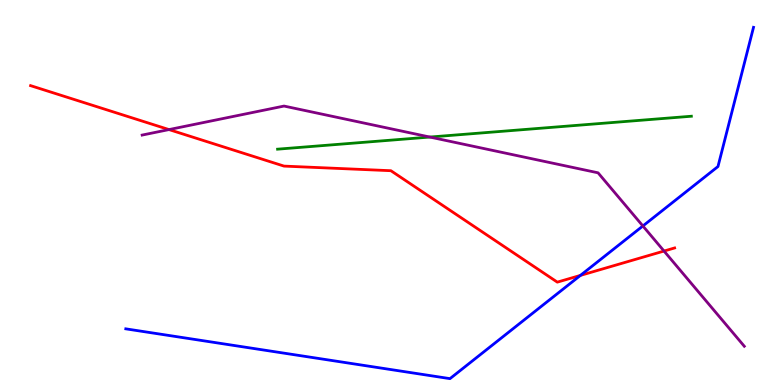[{'lines': ['blue', 'red'], 'intersections': [{'x': 7.49, 'y': 2.85}]}, {'lines': ['green', 'red'], 'intersections': []}, {'lines': ['purple', 'red'], 'intersections': [{'x': 2.18, 'y': 6.63}, {'x': 8.57, 'y': 3.48}]}, {'lines': ['blue', 'green'], 'intersections': []}, {'lines': ['blue', 'purple'], 'intersections': [{'x': 8.3, 'y': 4.13}]}, {'lines': ['green', 'purple'], 'intersections': [{'x': 5.55, 'y': 6.44}]}]